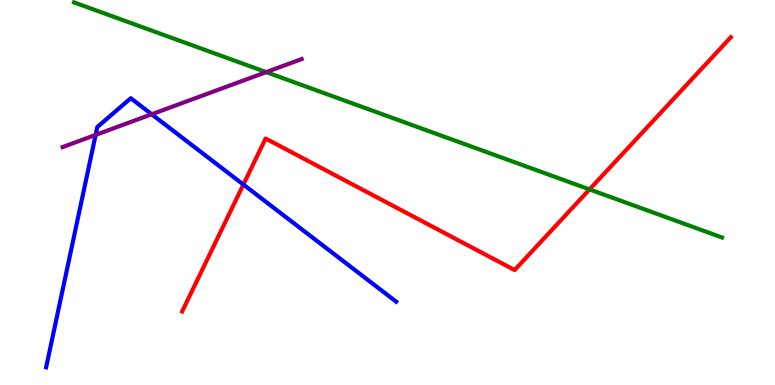[{'lines': ['blue', 'red'], 'intersections': [{'x': 3.14, 'y': 5.21}]}, {'lines': ['green', 'red'], 'intersections': [{'x': 7.61, 'y': 5.08}]}, {'lines': ['purple', 'red'], 'intersections': []}, {'lines': ['blue', 'green'], 'intersections': []}, {'lines': ['blue', 'purple'], 'intersections': [{'x': 1.23, 'y': 6.5}, {'x': 1.96, 'y': 7.03}]}, {'lines': ['green', 'purple'], 'intersections': [{'x': 3.43, 'y': 8.13}]}]